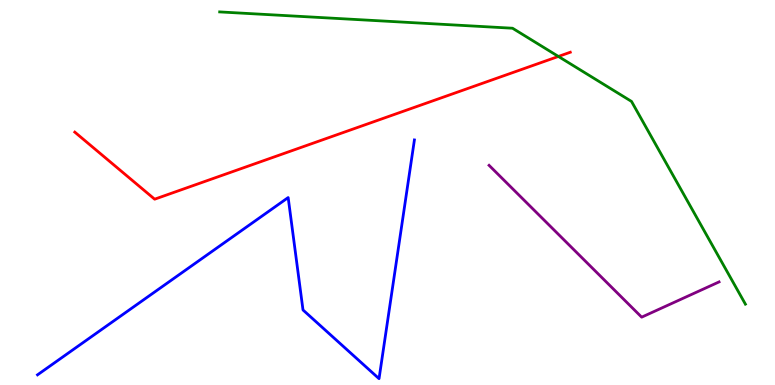[{'lines': ['blue', 'red'], 'intersections': []}, {'lines': ['green', 'red'], 'intersections': [{'x': 7.21, 'y': 8.53}]}, {'lines': ['purple', 'red'], 'intersections': []}, {'lines': ['blue', 'green'], 'intersections': []}, {'lines': ['blue', 'purple'], 'intersections': []}, {'lines': ['green', 'purple'], 'intersections': []}]